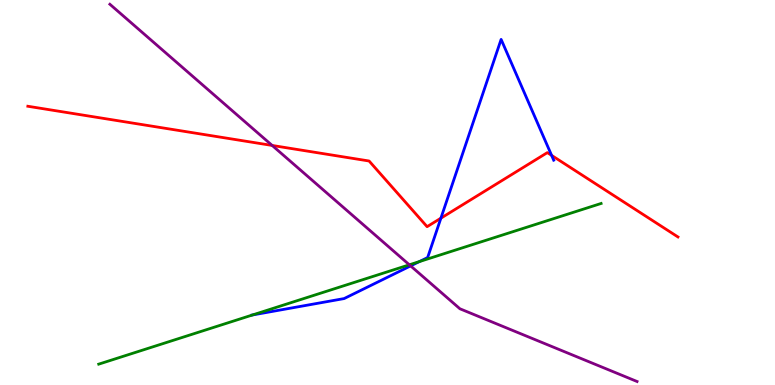[{'lines': ['blue', 'red'], 'intersections': [{'x': 5.69, 'y': 4.33}, {'x': 7.12, 'y': 5.96}]}, {'lines': ['green', 'red'], 'intersections': []}, {'lines': ['purple', 'red'], 'intersections': [{'x': 3.51, 'y': 6.22}]}, {'lines': ['blue', 'green'], 'intersections': [{'x': 3.26, 'y': 1.82}, {'x': 5.41, 'y': 3.2}]}, {'lines': ['blue', 'purple'], 'intersections': [{'x': 5.3, 'y': 3.09}]}, {'lines': ['green', 'purple'], 'intersections': [{'x': 5.28, 'y': 3.12}]}]